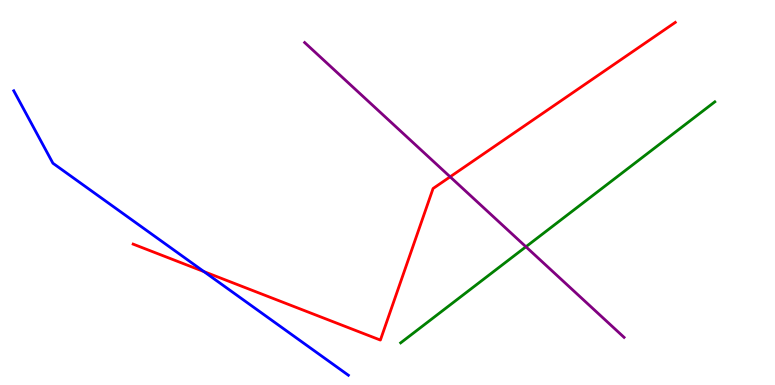[{'lines': ['blue', 'red'], 'intersections': [{'x': 2.63, 'y': 2.95}]}, {'lines': ['green', 'red'], 'intersections': []}, {'lines': ['purple', 'red'], 'intersections': [{'x': 5.81, 'y': 5.41}]}, {'lines': ['blue', 'green'], 'intersections': []}, {'lines': ['blue', 'purple'], 'intersections': []}, {'lines': ['green', 'purple'], 'intersections': [{'x': 6.79, 'y': 3.59}]}]